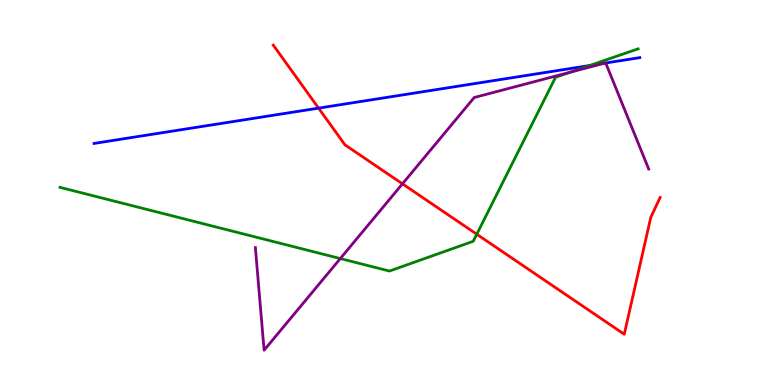[{'lines': ['blue', 'red'], 'intersections': [{'x': 4.11, 'y': 7.19}]}, {'lines': ['green', 'red'], 'intersections': [{'x': 6.15, 'y': 3.92}]}, {'lines': ['purple', 'red'], 'intersections': [{'x': 5.19, 'y': 5.23}]}, {'lines': ['blue', 'green'], 'intersections': [{'x': 7.61, 'y': 8.3}]}, {'lines': ['blue', 'purple'], 'intersections': [{'x': 7.8, 'y': 8.36}, {'x': 7.82, 'y': 8.36}]}, {'lines': ['green', 'purple'], 'intersections': [{'x': 4.39, 'y': 3.28}, {'x': 7.36, 'y': 8.12}]}]